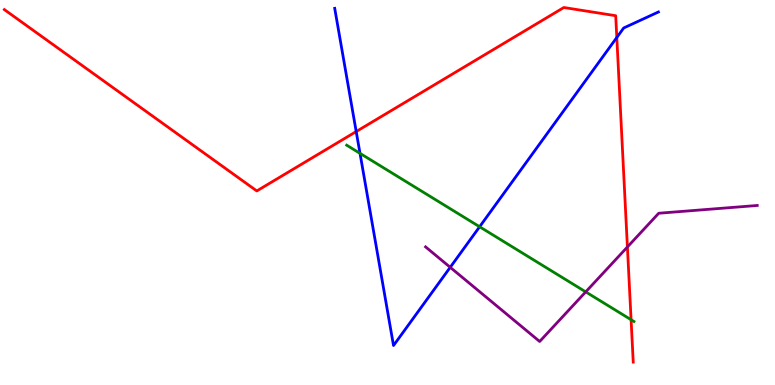[{'lines': ['blue', 'red'], 'intersections': [{'x': 4.6, 'y': 6.58}, {'x': 7.96, 'y': 9.03}]}, {'lines': ['green', 'red'], 'intersections': [{'x': 8.14, 'y': 1.7}]}, {'lines': ['purple', 'red'], 'intersections': [{'x': 8.1, 'y': 3.59}]}, {'lines': ['blue', 'green'], 'intersections': [{'x': 4.65, 'y': 6.02}, {'x': 6.19, 'y': 4.11}]}, {'lines': ['blue', 'purple'], 'intersections': [{'x': 5.81, 'y': 3.06}]}, {'lines': ['green', 'purple'], 'intersections': [{'x': 7.56, 'y': 2.42}]}]